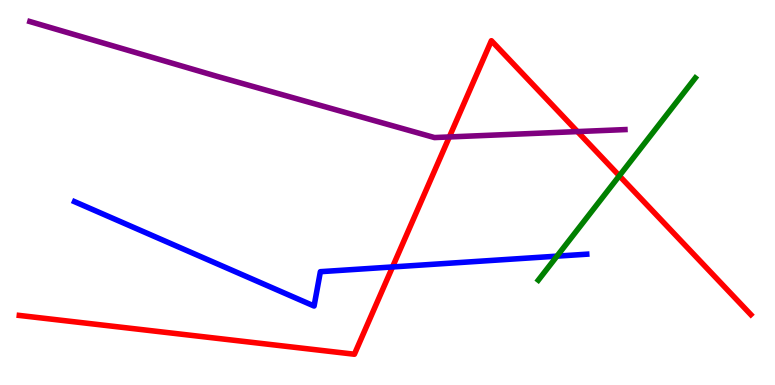[{'lines': ['blue', 'red'], 'intersections': [{'x': 5.06, 'y': 3.07}]}, {'lines': ['green', 'red'], 'intersections': [{'x': 7.99, 'y': 5.43}]}, {'lines': ['purple', 'red'], 'intersections': [{'x': 5.8, 'y': 6.44}, {'x': 7.45, 'y': 6.58}]}, {'lines': ['blue', 'green'], 'intersections': [{'x': 7.19, 'y': 3.35}]}, {'lines': ['blue', 'purple'], 'intersections': []}, {'lines': ['green', 'purple'], 'intersections': []}]